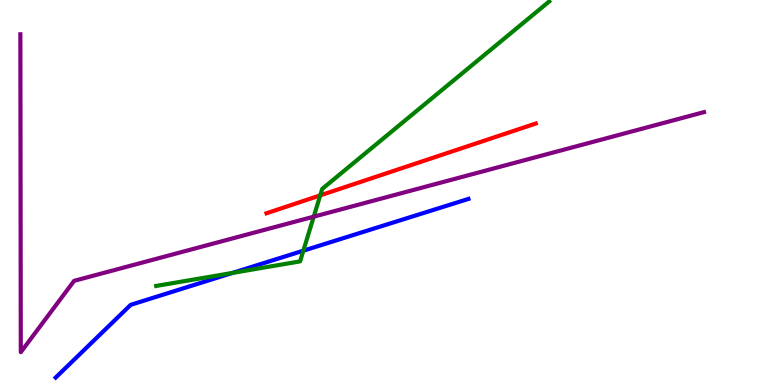[{'lines': ['blue', 'red'], 'intersections': []}, {'lines': ['green', 'red'], 'intersections': [{'x': 4.13, 'y': 4.93}]}, {'lines': ['purple', 'red'], 'intersections': []}, {'lines': ['blue', 'green'], 'intersections': [{'x': 3.0, 'y': 2.91}, {'x': 3.91, 'y': 3.49}]}, {'lines': ['blue', 'purple'], 'intersections': []}, {'lines': ['green', 'purple'], 'intersections': [{'x': 4.05, 'y': 4.37}]}]